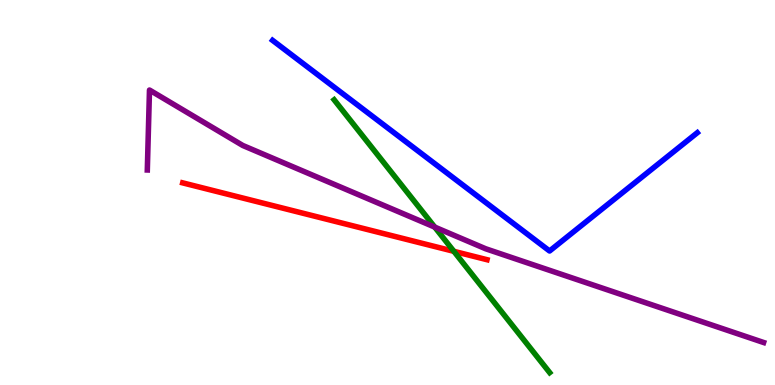[{'lines': ['blue', 'red'], 'intersections': []}, {'lines': ['green', 'red'], 'intersections': [{'x': 5.86, 'y': 3.47}]}, {'lines': ['purple', 'red'], 'intersections': []}, {'lines': ['blue', 'green'], 'intersections': []}, {'lines': ['blue', 'purple'], 'intersections': []}, {'lines': ['green', 'purple'], 'intersections': [{'x': 5.61, 'y': 4.1}]}]